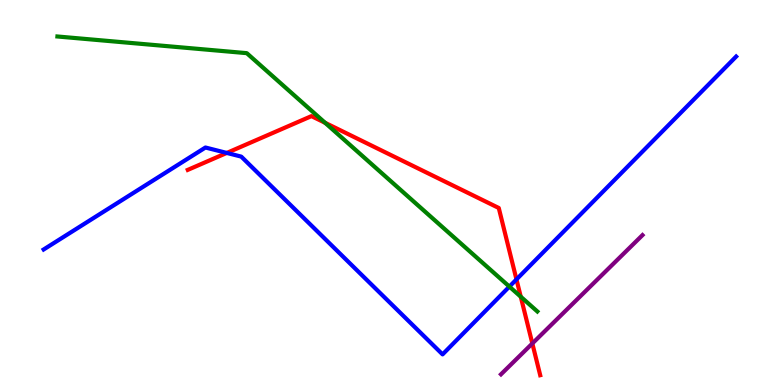[{'lines': ['blue', 'red'], 'intersections': [{'x': 2.93, 'y': 6.03}, {'x': 6.66, 'y': 2.74}]}, {'lines': ['green', 'red'], 'intersections': [{'x': 4.2, 'y': 6.81}, {'x': 6.72, 'y': 2.29}]}, {'lines': ['purple', 'red'], 'intersections': [{'x': 6.87, 'y': 1.08}]}, {'lines': ['blue', 'green'], 'intersections': [{'x': 6.57, 'y': 2.56}]}, {'lines': ['blue', 'purple'], 'intersections': []}, {'lines': ['green', 'purple'], 'intersections': []}]